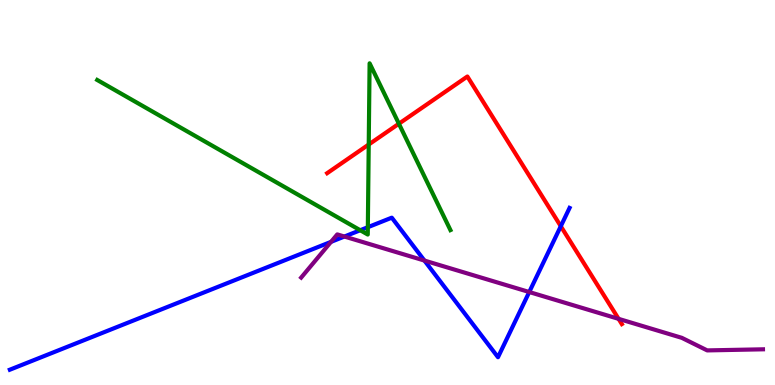[{'lines': ['blue', 'red'], 'intersections': [{'x': 7.24, 'y': 4.12}]}, {'lines': ['green', 'red'], 'intersections': [{'x': 4.76, 'y': 6.25}, {'x': 5.15, 'y': 6.79}]}, {'lines': ['purple', 'red'], 'intersections': [{'x': 7.98, 'y': 1.72}]}, {'lines': ['blue', 'green'], 'intersections': [{'x': 4.65, 'y': 4.02}, {'x': 4.75, 'y': 4.1}]}, {'lines': ['blue', 'purple'], 'intersections': [{'x': 4.27, 'y': 3.72}, {'x': 4.44, 'y': 3.86}, {'x': 5.48, 'y': 3.23}, {'x': 6.83, 'y': 2.41}]}, {'lines': ['green', 'purple'], 'intersections': []}]